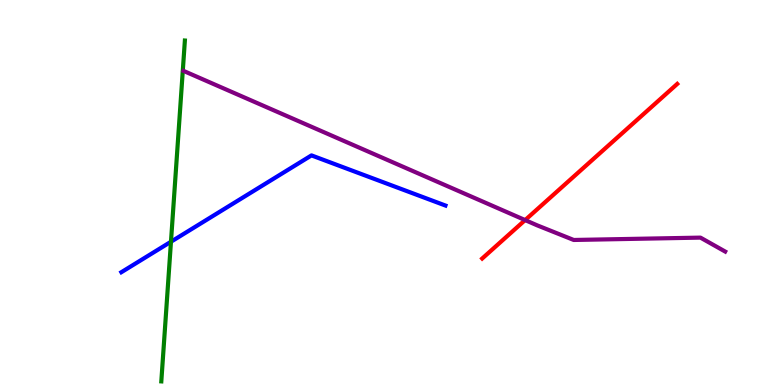[{'lines': ['blue', 'red'], 'intersections': []}, {'lines': ['green', 'red'], 'intersections': []}, {'lines': ['purple', 'red'], 'intersections': [{'x': 6.78, 'y': 4.28}]}, {'lines': ['blue', 'green'], 'intersections': [{'x': 2.21, 'y': 3.72}]}, {'lines': ['blue', 'purple'], 'intersections': []}, {'lines': ['green', 'purple'], 'intersections': []}]